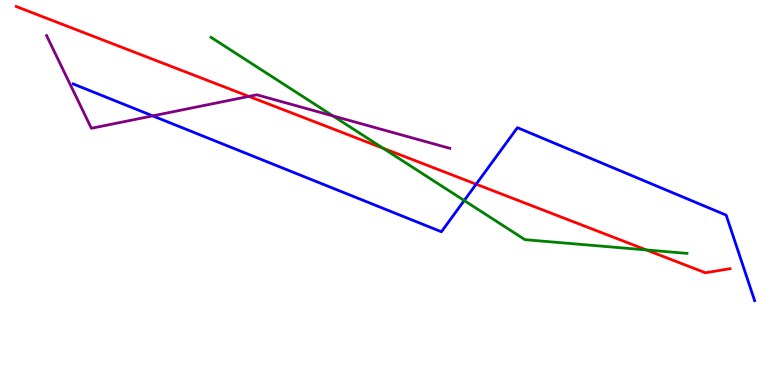[{'lines': ['blue', 'red'], 'intersections': [{'x': 6.14, 'y': 5.22}]}, {'lines': ['green', 'red'], 'intersections': [{'x': 4.94, 'y': 6.15}, {'x': 8.34, 'y': 3.51}]}, {'lines': ['purple', 'red'], 'intersections': [{'x': 3.21, 'y': 7.5}]}, {'lines': ['blue', 'green'], 'intersections': [{'x': 5.99, 'y': 4.79}]}, {'lines': ['blue', 'purple'], 'intersections': [{'x': 1.97, 'y': 6.99}]}, {'lines': ['green', 'purple'], 'intersections': [{'x': 4.3, 'y': 6.99}]}]